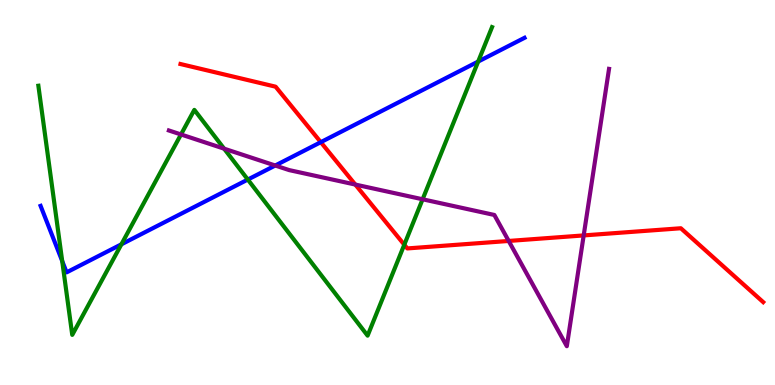[{'lines': ['blue', 'red'], 'intersections': [{'x': 4.14, 'y': 6.31}]}, {'lines': ['green', 'red'], 'intersections': [{'x': 5.22, 'y': 3.64}]}, {'lines': ['purple', 'red'], 'intersections': [{'x': 4.58, 'y': 5.21}, {'x': 6.56, 'y': 3.74}, {'x': 7.53, 'y': 3.89}]}, {'lines': ['blue', 'green'], 'intersections': [{'x': 0.803, 'y': 3.22}, {'x': 1.57, 'y': 3.65}, {'x': 3.2, 'y': 5.34}, {'x': 6.17, 'y': 8.4}]}, {'lines': ['blue', 'purple'], 'intersections': [{'x': 3.55, 'y': 5.7}]}, {'lines': ['green', 'purple'], 'intersections': [{'x': 2.34, 'y': 6.51}, {'x': 2.89, 'y': 6.14}, {'x': 5.45, 'y': 4.82}]}]